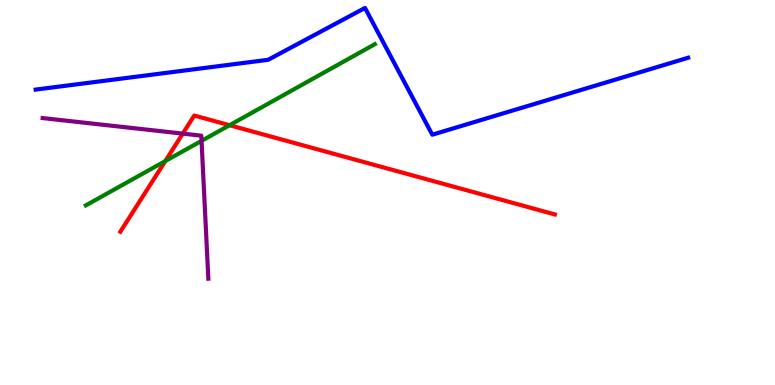[{'lines': ['blue', 'red'], 'intersections': []}, {'lines': ['green', 'red'], 'intersections': [{'x': 2.13, 'y': 5.82}, {'x': 2.96, 'y': 6.75}]}, {'lines': ['purple', 'red'], 'intersections': [{'x': 2.36, 'y': 6.53}]}, {'lines': ['blue', 'green'], 'intersections': []}, {'lines': ['blue', 'purple'], 'intersections': []}, {'lines': ['green', 'purple'], 'intersections': [{'x': 2.6, 'y': 6.34}]}]